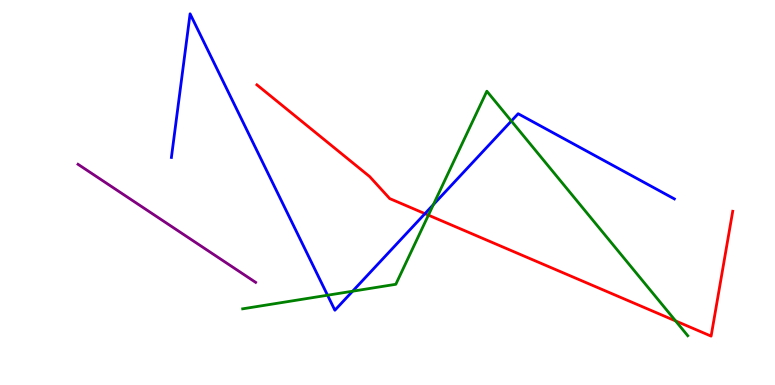[{'lines': ['blue', 'red'], 'intersections': [{'x': 5.48, 'y': 4.45}]}, {'lines': ['green', 'red'], 'intersections': [{'x': 5.53, 'y': 4.41}, {'x': 8.72, 'y': 1.66}]}, {'lines': ['purple', 'red'], 'intersections': []}, {'lines': ['blue', 'green'], 'intersections': [{'x': 4.23, 'y': 2.33}, {'x': 4.55, 'y': 2.44}, {'x': 5.59, 'y': 4.69}, {'x': 6.6, 'y': 6.86}]}, {'lines': ['blue', 'purple'], 'intersections': []}, {'lines': ['green', 'purple'], 'intersections': []}]